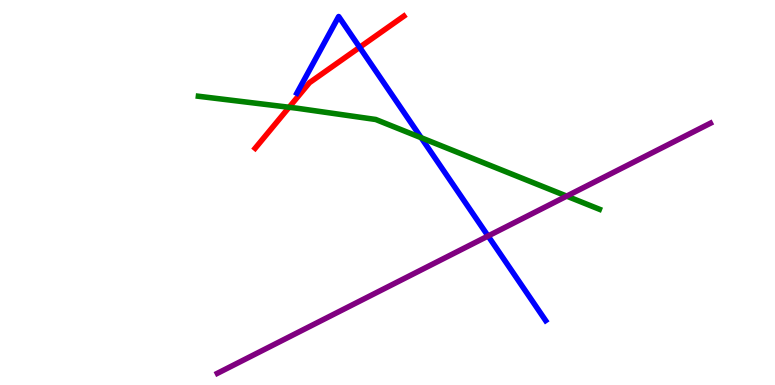[{'lines': ['blue', 'red'], 'intersections': [{'x': 4.64, 'y': 8.77}]}, {'lines': ['green', 'red'], 'intersections': [{'x': 3.73, 'y': 7.21}]}, {'lines': ['purple', 'red'], 'intersections': []}, {'lines': ['blue', 'green'], 'intersections': [{'x': 5.43, 'y': 6.42}]}, {'lines': ['blue', 'purple'], 'intersections': [{'x': 6.3, 'y': 3.87}]}, {'lines': ['green', 'purple'], 'intersections': [{'x': 7.31, 'y': 4.91}]}]